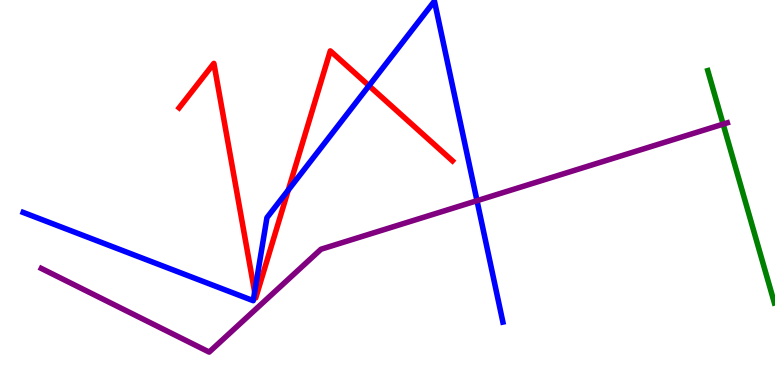[{'lines': ['blue', 'red'], 'intersections': [{'x': 3.29, 'y': 2.41}, {'x': 3.72, 'y': 5.06}, {'x': 4.76, 'y': 7.77}]}, {'lines': ['green', 'red'], 'intersections': []}, {'lines': ['purple', 'red'], 'intersections': []}, {'lines': ['blue', 'green'], 'intersections': []}, {'lines': ['blue', 'purple'], 'intersections': [{'x': 6.15, 'y': 4.79}]}, {'lines': ['green', 'purple'], 'intersections': [{'x': 9.33, 'y': 6.78}]}]